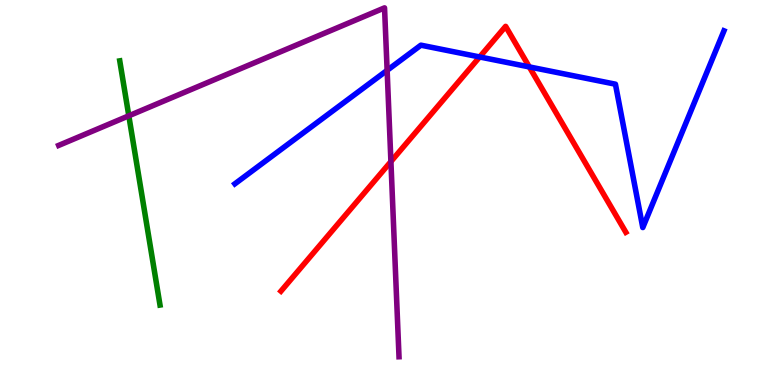[{'lines': ['blue', 'red'], 'intersections': [{'x': 6.19, 'y': 8.52}, {'x': 6.83, 'y': 8.26}]}, {'lines': ['green', 'red'], 'intersections': []}, {'lines': ['purple', 'red'], 'intersections': [{'x': 5.04, 'y': 5.8}]}, {'lines': ['blue', 'green'], 'intersections': []}, {'lines': ['blue', 'purple'], 'intersections': [{'x': 5.0, 'y': 8.17}]}, {'lines': ['green', 'purple'], 'intersections': [{'x': 1.66, 'y': 6.99}]}]